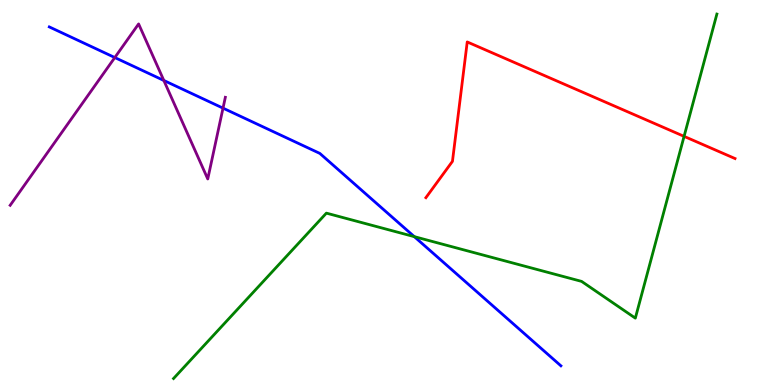[{'lines': ['blue', 'red'], 'intersections': []}, {'lines': ['green', 'red'], 'intersections': [{'x': 8.83, 'y': 6.46}]}, {'lines': ['purple', 'red'], 'intersections': []}, {'lines': ['blue', 'green'], 'intersections': [{'x': 5.35, 'y': 3.85}]}, {'lines': ['blue', 'purple'], 'intersections': [{'x': 1.48, 'y': 8.51}, {'x': 2.11, 'y': 7.91}, {'x': 2.88, 'y': 7.19}]}, {'lines': ['green', 'purple'], 'intersections': []}]